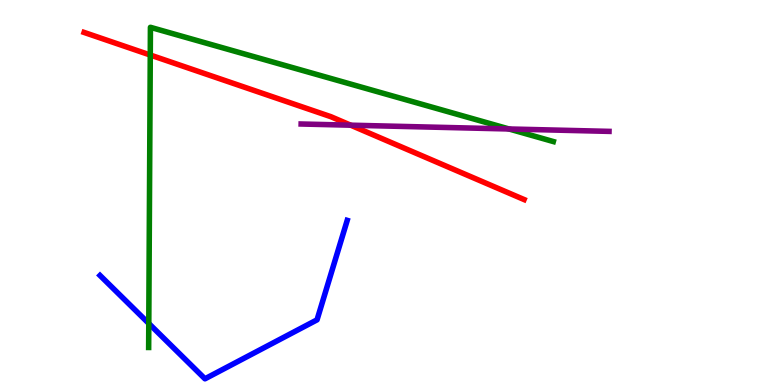[{'lines': ['blue', 'red'], 'intersections': []}, {'lines': ['green', 'red'], 'intersections': [{'x': 1.94, 'y': 8.57}]}, {'lines': ['purple', 'red'], 'intersections': [{'x': 4.52, 'y': 6.75}]}, {'lines': ['blue', 'green'], 'intersections': [{'x': 1.92, 'y': 1.6}]}, {'lines': ['blue', 'purple'], 'intersections': []}, {'lines': ['green', 'purple'], 'intersections': [{'x': 6.57, 'y': 6.65}]}]